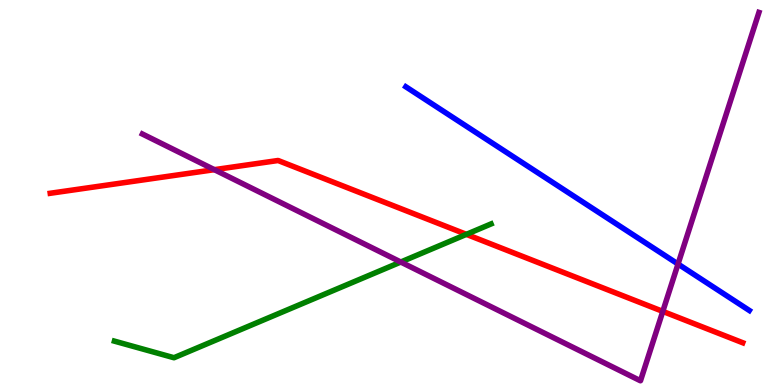[{'lines': ['blue', 'red'], 'intersections': []}, {'lines': ['green', 'red'], 'intersections': [{'x': 6.02, 'y': 3.91}]}, {'lines': ['purple', 'red'], 'intersections': [{'x': 2.77, 'y': 5.59}, {'x': 8.55, 'y': 1.91}]}, {'lines': ['blue', 'green'], 'intersections': []}, {'lines': ['blue', 'purple'], 'intersections': [{'x': 8.75, 'y': 3.14}]}, {'lines': ['green', 'purple'], 'intersections': [{'x': 5.17, 'y': 3.19}]}]